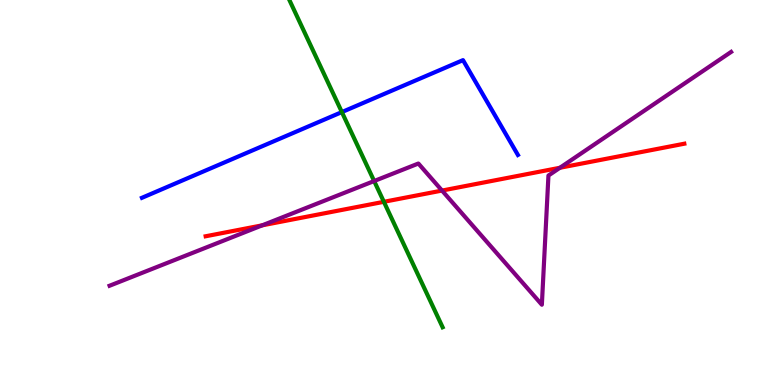[{'lines': ['blue', 'red'], 'intersections': []}, {'lines': ['green', 'red'], 'intersections': [{'x': 4.95, 'y': 4.76}]}, {'lines': ['purple', 'red'], 'intersections': [{'x': 3.38, 'y': 4.15}, {'x': 5.7, 'y': 5.05}, {'x': 7.22, 'y': 5.64}]}, {'lines': ['blue', 'green'], 'intersections': [{'x': 4.41, 'y': 7.09}]}, {'lines': ['blue', 'purple'], 'intersections': []}, {'lines': ['green', 'purple'], 'intersections': [{'x': 4.83, 'y': 5.3}]}]